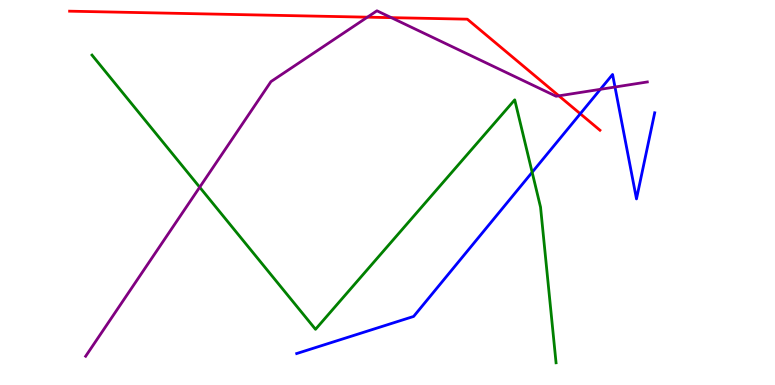[{'lines': ['blue', 'red'], 'intersections': [{'x': 7.49, 'y': 7.05}]}, {'lines': ['green', 'red'], 'intersections': []}, {'lines': ['purple', 'red'], 'intersections': [{'x': 4.74, 'y': 9.55}, {'x': 5.05, 'y': 9.54}, {'x': 7.21, 'y': 7.51}]}, {'lines': ['blue', 'green'], 'intersections': [{'x': 6.87, 'y': 5.53}]}, {'lines': ['blue', 'purple'], 'intersections': [{'x': 7.75, 'y': 7.68}, {'x': 7.94, 'y': 7.74}]}, {'lines': ['green', 'purple'], 'intersections': [{'x': 2.58, 'y': 5.14}]}]